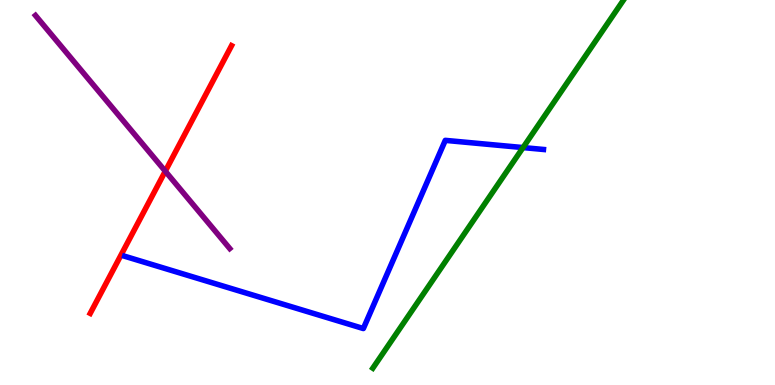[{'lines': ['blue', 'red'], 'intersections': []}, {'lines': ['green', 'red'], 'intersections': []}, {'lines': ['purple', 'red'], 'intersections': [{'x': 2.13, 'y': 5.55}]}, {'lines': ['blue', 'green'], 'intersections': [{'x': 6.75, 'y': 6.17}]}, {'lines': ['blue', 'purple'], 'intersections': []}, {'lines': ['green', 'purple'], 'intersections': []}]